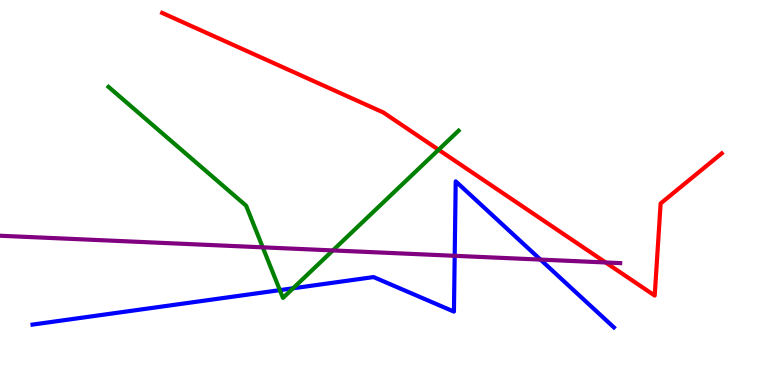[{'lines': ['blue', 'red'], 'intersections': []}, {'lines': ['green', 'red'], 'intersections': [{'x': 5.66, 'y': 6.11}]}, {'lines': ['purple', 'red'], 'intersections': [{'x': 7.81, 'y': 3.18}]}, {'lines': ['blue', 'green'], 'intersections': [{'x': 3.61, 'y': 2.46}, {'x': 3.78, 'y': 2.51}]}, {'lines': ['blue', 'purple'], 'intersections': [{'x': 5.87, 'y': 3.36}, {'x': 6.97, 'y': 3.26}]}, {'lines': ['green', 'purple'], 'intersections': [{'x': 3.39, 'y': 3.58}, {'x': 4.29, 'y': 3.5}]}]